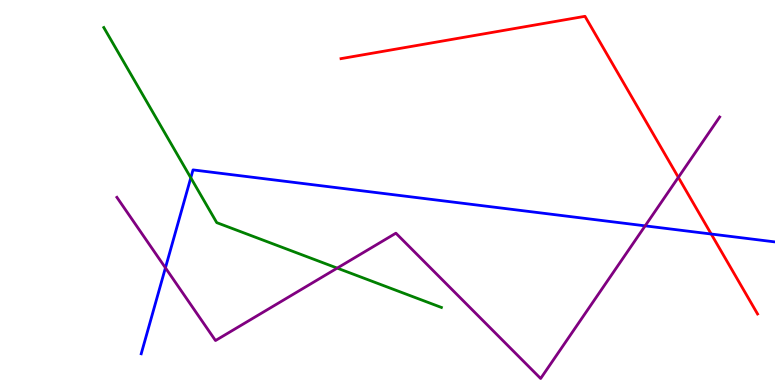[{'lines': ['blue', 'red'], 'intersections': [{'x': 9.18, 'y': 3.92}]}, {'lines': ['green', 'red'], 'intersections': []}, {'lines': ['purple', 'red'], 'intersections': [{'x': 8.75, 'y': 5.39}]}, {'lines': ['blue', 'green'], 'intersections': [{'x': 2.46, 'y': 5.38}]}, {'lines': ['blue', 'purple'], 'intersections': [{'x': 2.13, 'y': 3.04}, {'x': 8.32, 'y': 4.13}]}, {'lines': ['green', 'purple'], 'intersections': [{'x': 4.35, 'y': 3.04}]}]